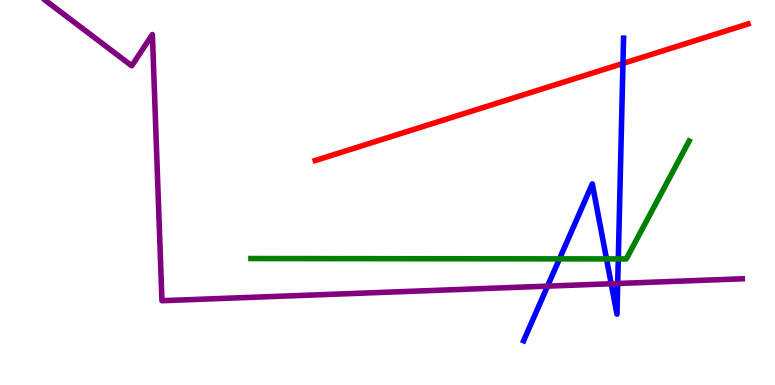[{'lines': ['blue', 'red'], 'intersections': [{'x': 8.04, 'y': 8.35}]}, {'lines': ['green', 'red'], 'intersections': []}, {'lines': ['purple', 'red'], 'intersections': []}, {'lines': ['blue', 'green'], 'intersections': [{'x': 7.22, 'y': 3.28}, {'x': 7.83, 'y': 3.27}, {'x': 7.98, 'y': 3.27}]}, {'lines': ['blue', 'purple'], 'intersections': [{'x': 7.06, 'y': 2.57}, {'x': 7.89, 'y': 2.63}, {'x': 7.97, 'y': 2.64}]}, {'lines': ['green', 'purple'], 'intersections': []}]